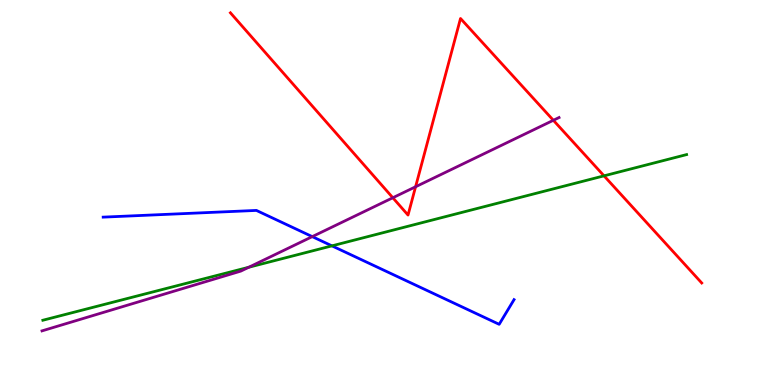[{'lines': ['blue', 'red'], 'intersections': []}, {'lines': ['green', 'red'], 'intersections': [{'x': 7.79, 'y': 5.43}]}, {'lines': ['purple', 'red'], 'intersections': [{'x': 5.07, 'y': 4.86}, {'x': 5.36, 'y': 5.15}, {'x': 7.14, 'y': 6.88}]}, {'lines': ['blue', 'green'], 'intersections': [{'x': 4.28, 'y': 3.61}]}, {'lines': ['blue', 'purple'], 'intersections': [{'x': 4.03, 'y': 3.85}]}, {'lines': ['green', 'purple'], 'intersections': [{'x': 3.21, 'y': 3.06}]}]